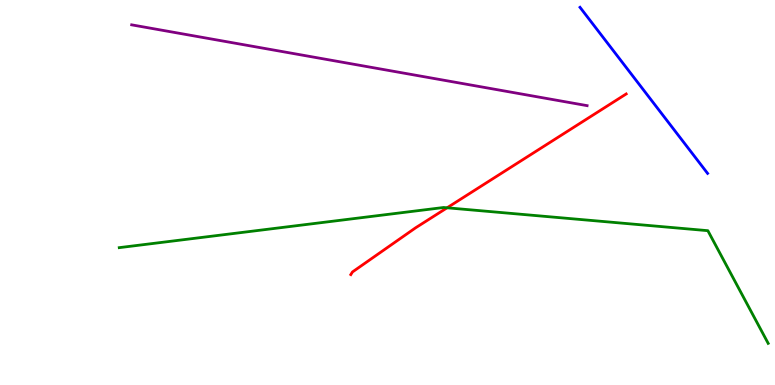[{'lines': ['blue', 'red'], 'intersections': []}, {'lines': ['green', 'red'], 'intersections': [{'x': 5.77, 'y': 4.6}]}, {'lines': ['purple', 'red'], 'intersections': []}, {'lines': ['blue', 'green'], 'intersections': []}, {'lines': ['blue', 'purple'], 'intersections': []}, {'lines': ['green', 'purple'], 'intersections': []}]